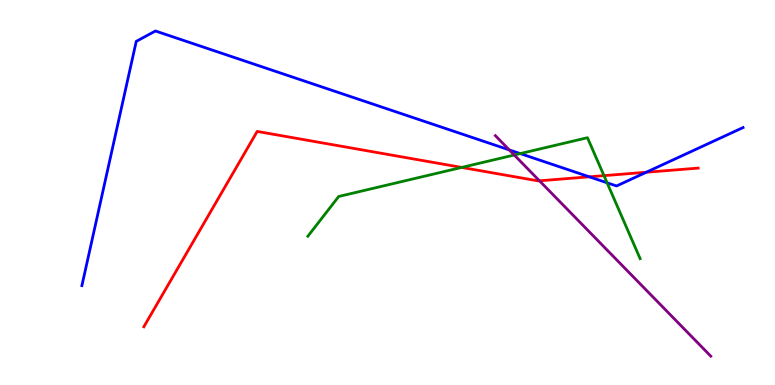[{'lines': ['blue', 'red'], 'intersections': [{'x': 7.6, 'y': 5.41}, {'x': 8.34, 'y': 5.53}]}, {'lines': ['green', 'red'], 'intersections': [{'x': 5.96, 'y': 5.65}, {'x': 7.79, 'y': 5.44}]}, {'lines': ['purple', 'red'], 'intersections': [{'x': 6.96, 'y': 5.3}]}, {'lines': ['blue', 'green'], 'intersections': [{'x': 6.71, 'y': 6.01}, {'x': 7.83, 'y': 5.25}]}, {'lines': ['blue', 'purple'], 'intersections': [{'x': 6.57, 'y': 6.11}]}, {'lines': ['green', 'purple'], 'intersections': [{'x': 6.64, 'y': 5.97}]}]